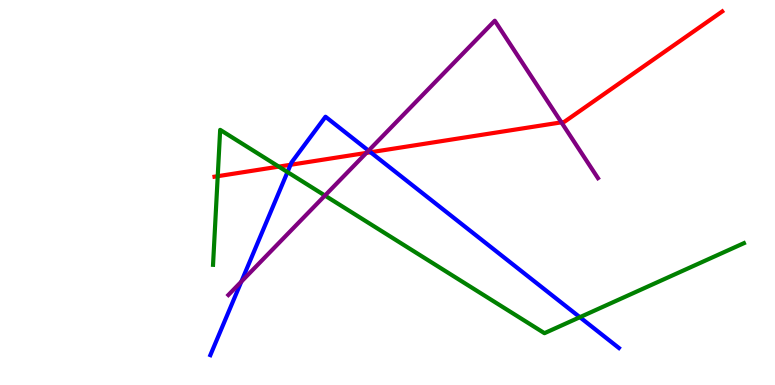[{'lines': ['blue', 'red'], 'intersections': [{'x': 3.75, 'y': 5.72}, {'x': 4.78, 'y': 6.05}]}, {'lines': ['green', 'red'], 'intersections': [{'x': 2.81, 'y': 5.42}, {'x': 3.6, 'y': 5.67}]}, {'lines': ['purple', 'red'], 'intersections': [{'x': 4.73, 'y': 6.03}, {'x': 7.24, 'y': 6.82}]}, {'lines': ['blue', 'green'], 'intersections': [{'x': 3.71, 'y': 5.53}, {'x': 7.48, 'y': 1.76}]}, {'lines': ['blue', 'purple'], 'intersections': [{'x': 3.11, 'y': 2.68}, {'x': 4.76, 'y': 6.09}]}, {'lines': ['green', 'purple'], 'intersections': [{'x': 4.19, 'y': 4.92}]}]